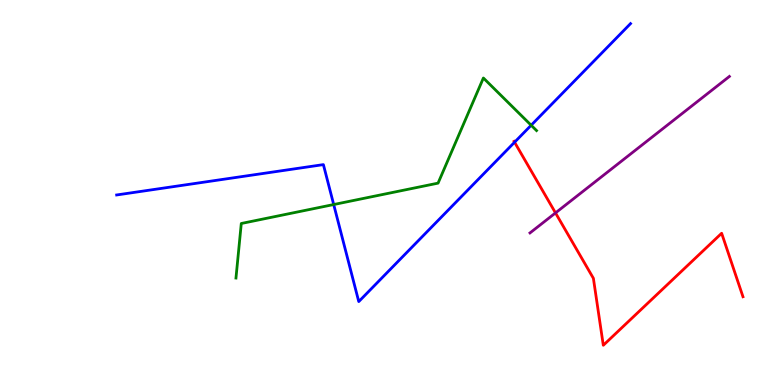[{'lines': ['blue', 'red'], 'intersections': [{'x': 6.64, 'y': 6.31}]}, {'lines': ['green', 'red'], 'intersections': []}, {'lines': ['purple', 'red'], 'intersections': [{'x': 7.17, 'y': 4.47}]}, {'lines': ['blue', 'green'], 'intersections': [{'x': 4.31, 'y': 4.69}, {'x': 6.85, 'y': 6.75}]}, {'lines': ['blue', 'purple'], 'intersections': []}, {'lines': ['green', 'purple'], 'intersections': []}]